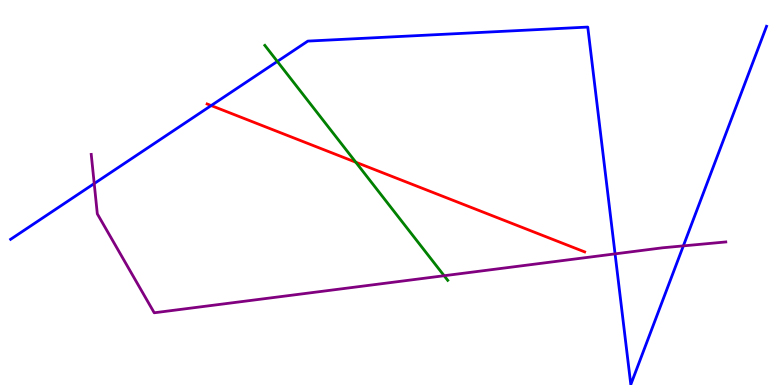[{'lines': ['blue', 'red'], 'intersections': [{'x': 2.72, 'y': 7.26}]}, {'lines': ['green', 'red'], 'intersections': [{'x': 4.59, 'y': 5.79}]}, {'lines': ['purple', 'red'], 'intersections': []}, {'lines': ['blue', 'green'], 'intersections': [{'x': 3.58, 'y': 8.4}]}, {'lines': ['blue', 'purple'], 'intersections': [{'x': 1.22, 'y': 5.23}, {'x': 7.94, 'y': 3.41}, {'x': 8.82, 'y': 3.61}]}, {'lines': ['green', 'purple'], 'intersections': [{'x': 5.73, 'y': 2.84}]}]